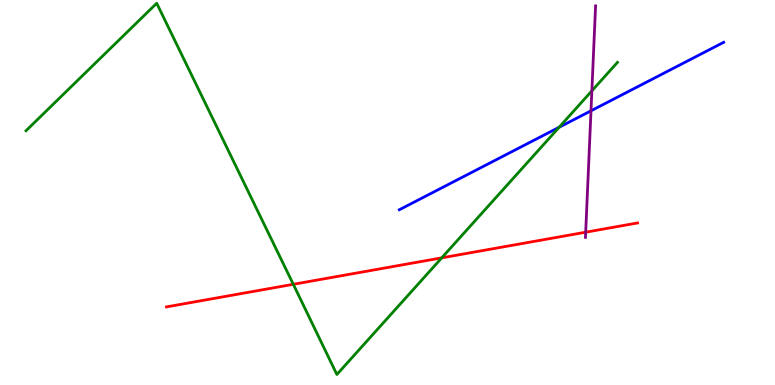[{'lines': ['blue', 'red'], 'intersections': []}, {'lines': ['green', 'red'], 'intersections': [{'x': 3.78, 'y': 2.62}, {'x': 5.7, 'y': 3.3}]}, {'lines': ['purple', 'red'], 'intersections': [{'x': 7.56, 'y': 3.97}]}, {'lines': ['blue', 'green'], 'intersections': [{'x': 7.21, 'y': 6.69}]}, {'lines': ['blue', 'purple'], 'intersections': [{'x': 7.63, 'y': 7.12}]}, {'lines': ['green', 'purple'], 'intersections': [{'x': 7.64, 'y': 7.64}]}]